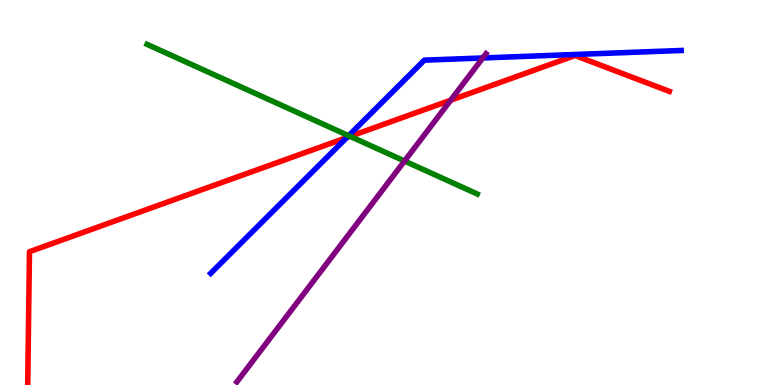[{'lines': ['blue', 'red'], 'intersections': [{'x': 4.47, 'y': 6.43}]}, {'lines': ['green', 'red'], 'intersections': [{'x': 4.52, 'y': 6.46}]}, {'lines': ['purple', 'red'], 'intersections': [{'x': 5.82, 'y': 7.4}]}, {'lines': ['blue', 'green'], 'intersections': [{'x': 4.5, 'y': 6.48}]}, {'lines': ['blue', 'purple'], 'intersections': [{'x': 6.23, 'y': 8.49}]}, {'lines': ['green', 'purple'], 'intersections': [{'x': 5.22, 'y': 5.82}]}]